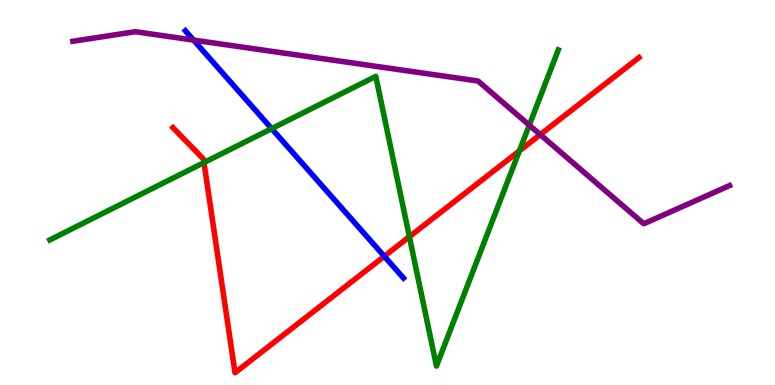[{'lines': ['blue', 'red'], 'intersections': [{'x': 4.96, 'y': 3.34}]}, {'lines': ['green', 'red'], 'intersections': [{'x': 2.63, 'y': 5.78}, {'x': 5.28, 'y': 3.85}, {'x': 6.7, 'y': 6.08}]}, {'lines': ['purple', 'red'], 'intersections': [{'x': 6.97, 'y': 6.5}]}, {'lines': ['blue', 'green'], 'intersections': [{'x': 3.51, 'y': 6.66}]}, {'lines': ['blue', 'purple'], 'intersections': [{'x': 2.5, 'y': 8.96}]}, {'lines': ['green', 'purple'], 'intersections': [{'x': 6.83, 'y': 6.75}]}]